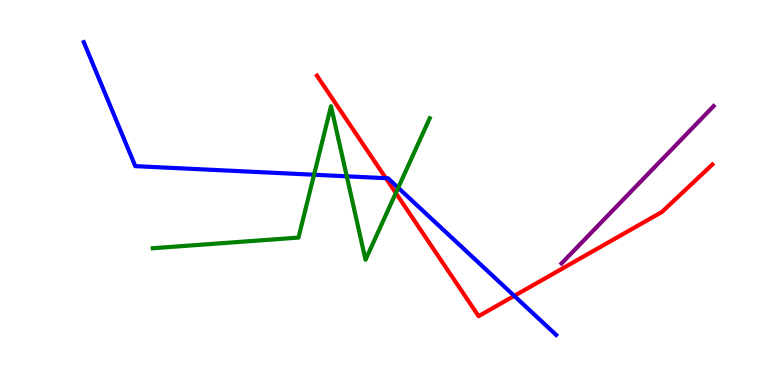[{'lines': ['blue', 'red'], 'intersections': [{'x': 4.98, 'y': 5.37}, {'x': 6.64, 'y': 2.31}]}, {'lines': ['green', 'red'], 'intersections': [{'x': 5.11, 'y': 4.99}]}, {'lines': ['purple', 'red'], 'intersections': []}, {'lines': ['blue', 'green'], 'intersections': [{'x': 4.05, 'y': 5.46}, {'x': 4.47, 'y': 5.42}, {'x': 5.14, 'y': 5.12}]}, {'lines': ['blue', 'purple'], 'intersections': []}, {'lines': ['green', 'purple'], 'intersections': []}]